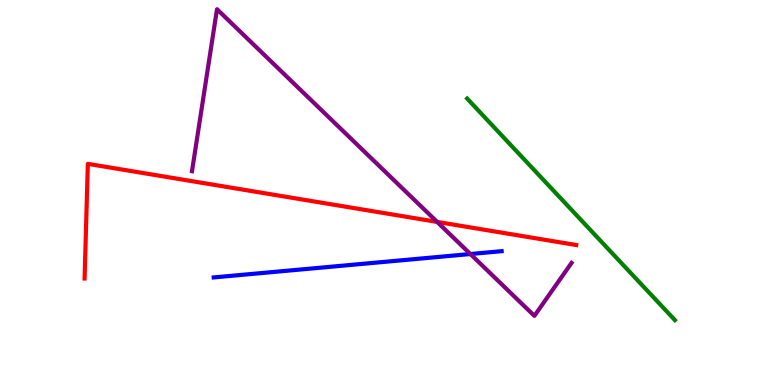[{'lines': ['blue', 'red'], 'intersections': []}, {'lines': ['green', 'red'], 'intersections': []}, {'lines': ['purple', 'red'], 'intersections': [{'x': 5.64, 'y': 4.24}]}, {'lines': ['blue', 'green'], 'intersections': []}, {'lines': ['blue', 'purple'], 'intersections': [{'x': 6.07, 'y': 3.4}]}, {'lines': ['green', 'purple'], 'intersections': []}]